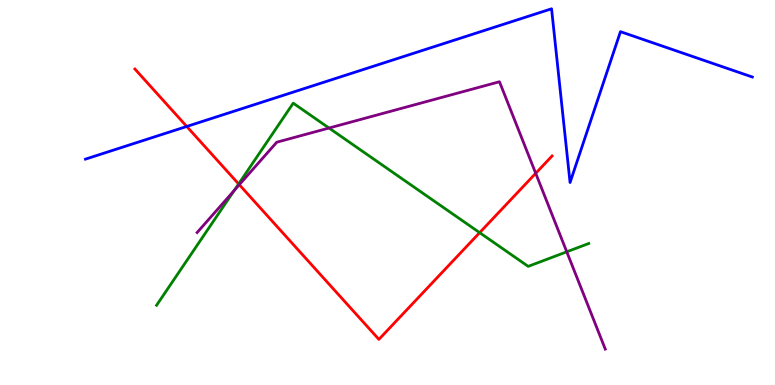[{'lines': ['blue', 'red'], 'intersections': [{'x': 2.41, 'y': 6.72}]}, {'lines': ['green', 'red'], 'intersections': [{'x': 3.08, 'y': 5.22}, {'x': 6.19, 'y': 3.96}]}, {'lines': ['purple', 'red'], 'intersections': [{'x': 3.09, 'y': 5.2}, {'x': 6.91, 'y': 5.5}]}, {'lines': ['blue', 'green'], 'intersections': []}, {'lines': ['blue', 'purple'], 'intersections': []}, {'lines': ['green', 'purple'], 'intersections': [{'x': 3.02, 'y': 5.05}, {'x': 4.25, 'y': 6.67}, {'x': 7.31, 'y': 3.46}]}]